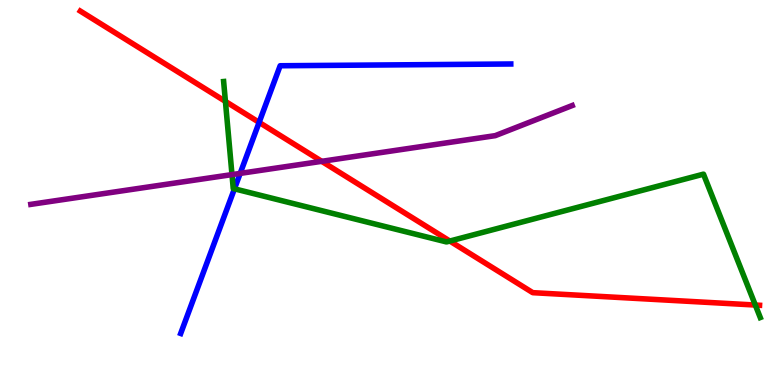[{'lines': ['blue', 'red'], 'intersections': [{'x': 3.34, 'y': 6.82}]}, {'lines': ['green', 'red'], 'intersections': [{'x': 2.91, 'y': 7.37}, {'x': 5.8, 'y': 3.74}, {'x': 9.75, 'y': 2.08}]}, {'lines': ['purple', 'red'], 'intersections': [{'x': 4.15, 'y': 5.81}]}, {'lines': ['blue', 'green'], 'intersections': [{'x': 3.03, 'y': 5.1}]}, {'lines': ['blue', 'purple'], 'intersections': [{'x': 3.1, 'y': 5.5}]}, {'lines': ['green', 'purple'], 'intersections': [{'x': 2.99, 'y': 5.46}]}]